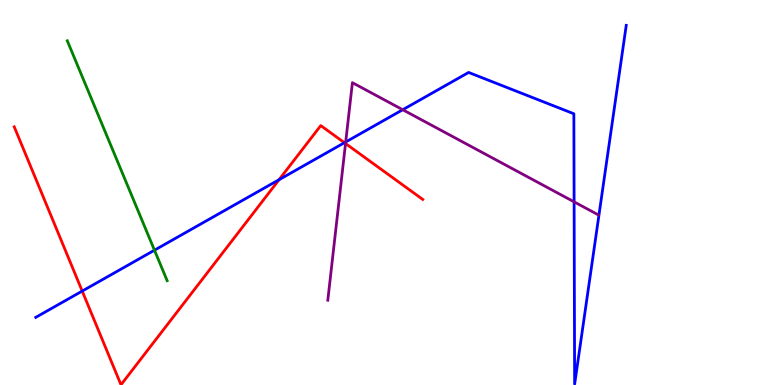[{'lines': ['blue', 'red'], 'intersections': [{'x': 1.06, 'y': 2.44}, {'x': 3.6, 'y': 5.33}, {'x': 4.44, 'y': 6.29}]}, {'lines': ['green', 'red'], 'intersections': []}, {'lines': ['purple', 'red'], 'intersections': [{'x': 4.46, 'y': 6.27}]}, {'lines': ['blue', 'green'], 'intersections': [{'x': 1.99, 'y': 3.5}]}, {'lines': ['blue', 'purple'], 'intersections': [{'x': 4.46, 'y': 6.31}, {'x': 5.2, 'y': 7.15}, {'x': 7.41, 'y': 4.76}]}, {'lines': ['green', 'purple'], 'intersections': []}]